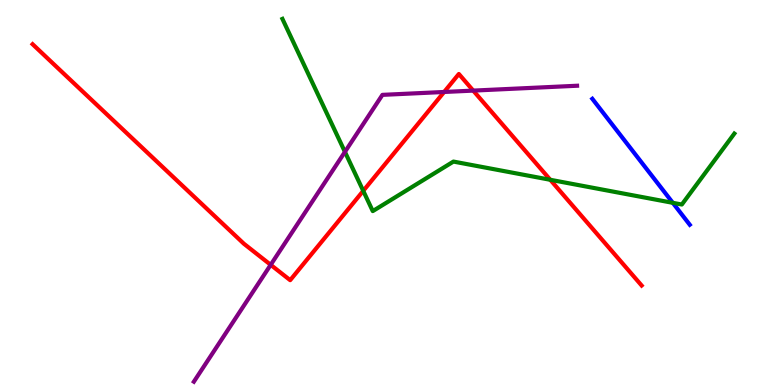[{'lines': ['blue', 'red'], 'intersections': []}, {'lines': ['green', 'red'], 'intersections': [{'x': 4.69, 'y': 5.04}, {'x': 7.1, 'y': 5.33}]}, {'lines': ['purple', 'red'], 'intersections': [{'x': 3.49, 'y': 3.12}, {'x': 5.73, 'y': 7.61}, {'x': 6.11, 'y': 7.65}]}, {'lines': ['blue', 'green'], 'intersections': [{'x': 8.68, 'y': 4.73}]}, {'lines': ['blue', 'purple'], 'intersections': []}, {'lines': ['green', 'purple'], 'intersections': [{'x': 4.45, 'y': 6.05}]}]